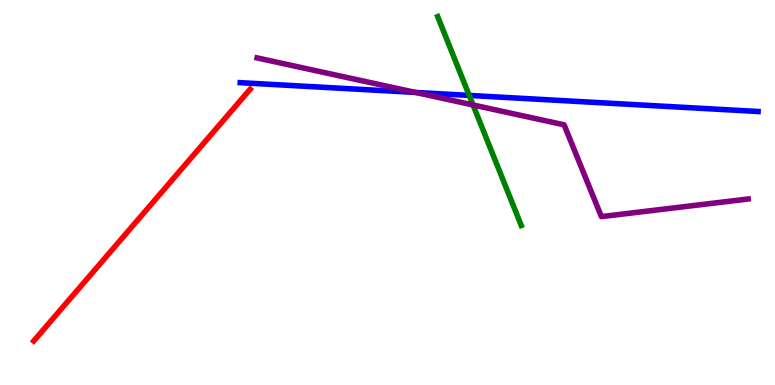[{'lines': ['blue', 'red'], 'intersections': []}, {'lines': ['green', 'red'], 'intersections': []}, {'lines': ['purple', 'red'], 'intersections': []}, {'lines': ['blue', 'green'], 'intersections': [{'x': 6.05, 'y': 7.52}]}, {'lines': ['blue', 'purple'], 'intersections': [{'x': 5.36, 'y': 7.6}]}, {'lines': ['green', 'purple'], 'intersections': [{'x': 6.1, 'y': 7.27}]}]